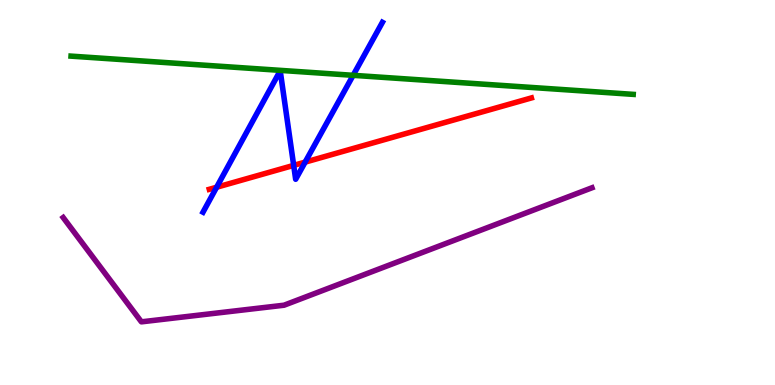[{'lines': ['blue', 'red'], 'intersections': [{'x': 2.8, 'y': 5.14}, {'x': 3.79, 'y': 5.7}, {'x': 3.94, 'y': 5.79}]}, {'lines': ['green', 'red'], 'intersections': []}, {'lines': ['purple', 'red'], 'intersections': []}, {'lines': ['blue', 'green'], 'intersections': [{'x': 4.56, 'y': 8.04}]}, {'lines': ['blue', 'purple'], 'intersections': []}, {'lines': ['green', 'purple'], 'intersections': []}]